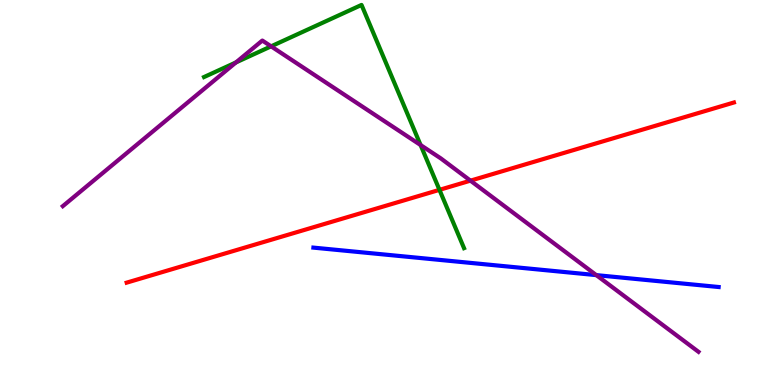[{'lines': ['blue', 'red'], 'intersections': []}, {'lines': ['green', 'red'], 'intersections': [{'x': 5.67, 'y': 5.07}]}, {'lines': ['purple', 'red'], 'intersections': [{'x': 6.07, 'y': 5.31}]}, {'lines': ['blue', 'green'], 'intersections': []}, {'lines': ['blue', 'purple'], 'intersections': [{'x': 7.69, 'y': 2.85}]}, {'lines': ['green', 'purple'], 'intersections': [{'x': 3.04, 'y': 8.38}, {'x': 3.5, 'y': 8.8}, {'x': 5.43, 'y': 6.23}]}]